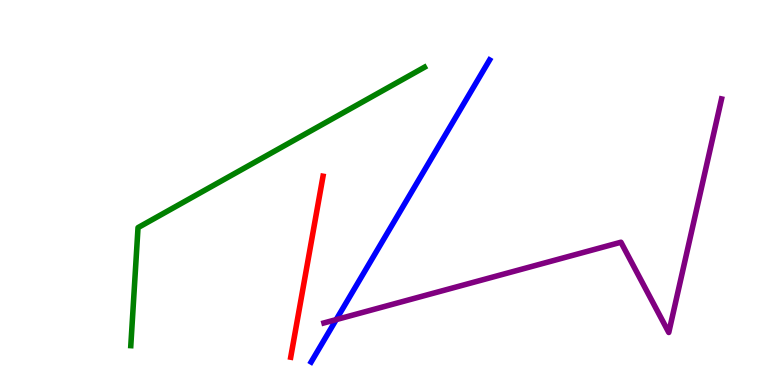[{'lines': ['blue', 'red'], 'intersections': []}, {'lines': ['green', 'red'], 'intersections': []}, {'lines': ['purple', 'red'], 'intersections': []}, {'lines': ['blue', 'green'], 'intersections': []}, {'lines': ['blue', 'purple'], 'intersections': [{'x': 4.34, 'y': 1.7}]}, {'lines': ['green', 'purple'], 'intersections': []}]